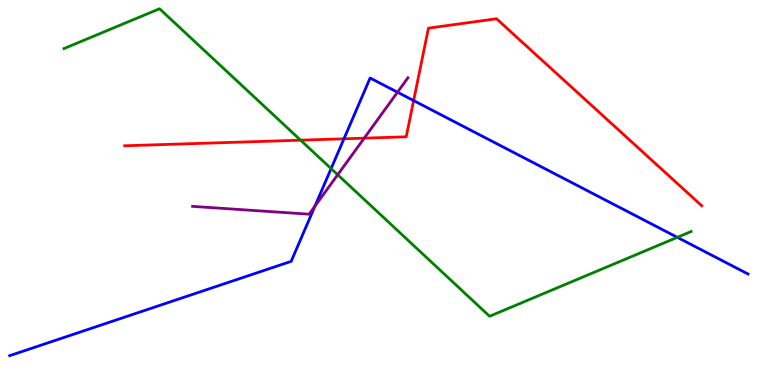[{'lines': ['blue', 'red'], 'intersections': [{'x': 4.44, 'y': 6.39}, {'x': 5.34, 'y': 7.39}]}, {'lines': ['green', 'red'], 'intersections': [{'x': 3.88, 'y': 6.36}]}, {'lines': ['purple', 'red'], 'intersections': [{'x': 4.7, 'y': 6.41}]}, {'lines': ['blue', 'green'], 'intersections': [{'x': 4.27, 'y': 5.62}, {'x': 8.74, 'y': 3.84}]}, {'lines': ['blue', 'purple'], 'intersections': [{'x': 4.06, 'y': 4.64}, {'x': 5.13, 'y': 7.6}]}, {'lines': ['green', 'purple'], 'intersections': [{'x': 4.36, 'y': 5.46}]}]